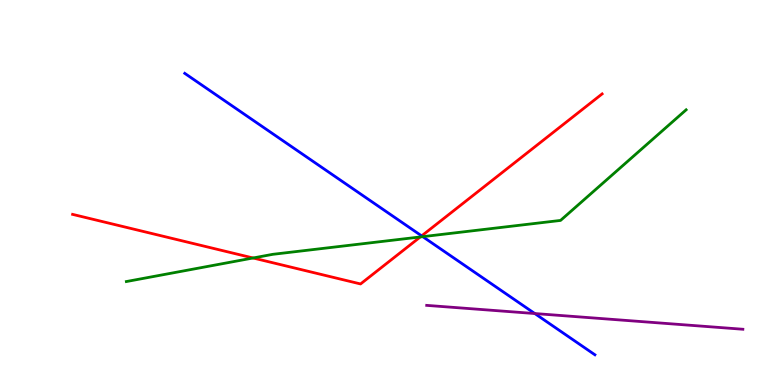[{'lines': ['blue', 'red'], 'intersections': [{'x': 5.44, 'y': 3.87}]}, {'lines': ['green', 'red'], 'intersections': [{'x': 3.27, 'y': 3.3}, {'x': 5.42, 'y': 3.85}]}, {'lines': ['purple', 'red'], 'intersections': []}, {'lines': ['blue', 'green'], 'intersections': [{'x': 5.45, 'y': 3.85}]}, {'lines': ['blue', 'purple'], 'intersections': [{'x': 6.9, 'y': 1.86}]}, {'lines': ['green', 'purple'], 'intersections': []}]